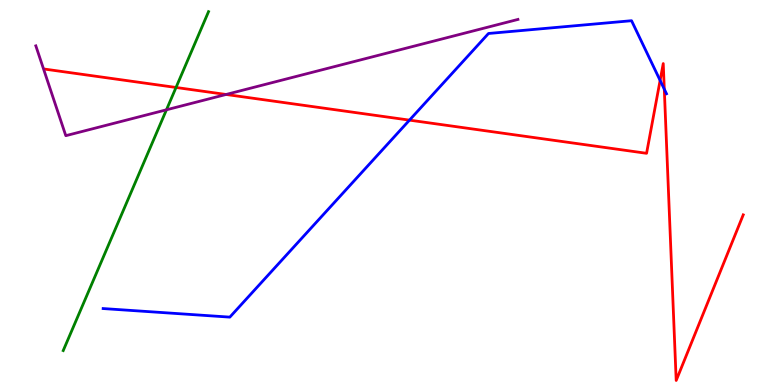[{'lines': ['blue', 'red'], 'intersections': [{'x': 5.28, 'y': 6.88}, {'x': 8.52, 'y': 7.91}, {'x': 8.57, 'y': 7.68}]}, {'lines': ['green', 'red'], 'intersections': [{'x': 2.27, 'y': 7.73}]}, {'lines': ['purple', 'red'], 'intersections': [{'x': 2.92, 'y': 7.55}]}, {'lines': ['blue', 'green'], 'intersections': []}, {'lines': ['blue', 'purple'], 'intersections': []}, {'lines': ['green', 'purple'], 'intersections': [{'x': 2.15, 'y': 7.15}]}]